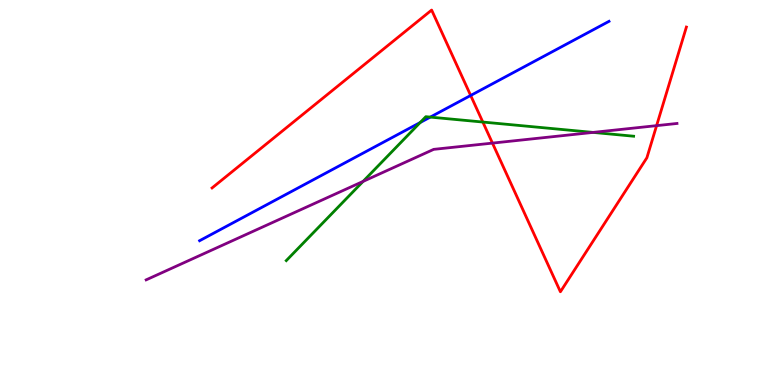[{'lines': ['blue', 'red'], 'intersections': [{'x': 6.07, 'y': 7.52}]}, {'lines': ['green', 'red'], 'intersections': [{'x': 6.23, 'y': 6.83}]}, {'lines': ['purple', 'red'], 'intersections': [{'x': 6.35, 'y': 6.28}, {'x': 8.47, 'y': 6.74}]}, {'lines': ['blue', 'green'], 'intersections': [{'x': 5.42, 'y': 6.82}, {'x': 5.55, 'y': 6.96}]}, {'lines': ['blue', 'purple'], 'intersections': []}, {'lines': ['green', 'purple'], 'intersections': [{'x': 4.68, 'y': 5.29}, {'x': 7.65, 'y': 6.56}]}]